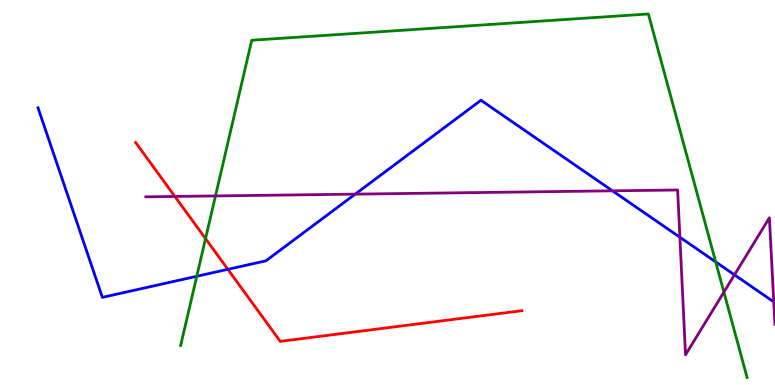[{'lines': ['blue', 'red'], 'intersections': [{'x': 2.94, 'y': 3.0}]}, {'lines': ['green', 'red'], 'intersections': [{'x': 2.65, 'y': 3.8}]}, {'lines': ['purple', 'red'], 'intersections': [{'x': 2.26, 'y': 4.9}]}, {'lines': ['blue', 'green'], 'intersections': [{'x': 2.54, 'y': 2.82}, {'x': 9.23, 'y': 3.2}]}, {'lines': ['blue', 'purple'], 'intersections': [{'x': 4.58, 'y': 4.96}, {'x': 7.9, 'y': 5.04}, {'x': 8.77, 'y': 3.84}, {'x': 9.48, 'y': 2.86}, {'x': 9.98, 'y': 2.16}]}, {'lines': ['green', 'purple'], 'intersections': [{'x': 2.78, 'y': 4.91}, {'x': 9.34, 'y': 2.41}]}]